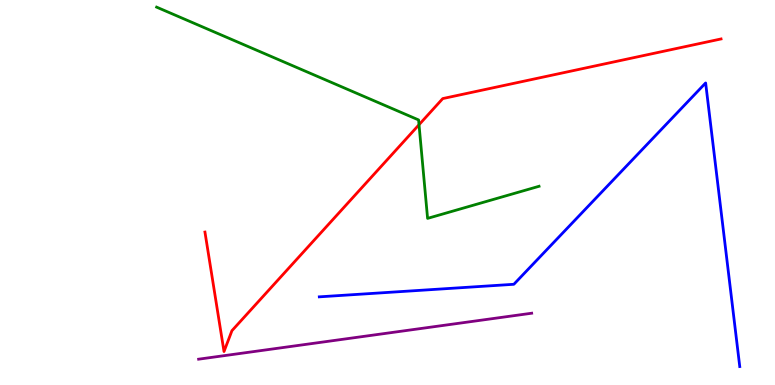[{'lines': ['blue', 'red'], 'intersections': []}, {'lines': ['green', 'red'], 'intersections': [{'x': 5.41, 'y': 6.76}]}, {'lines': ['purple', 'red'], 'intersections': []}, {'lines': ['blue', 'green'], 'intersections': []}, {'lines': ['blue', 'purple'], 'intersections': []}, {'lines': ['green', 'purple'], 'intersections': []}]